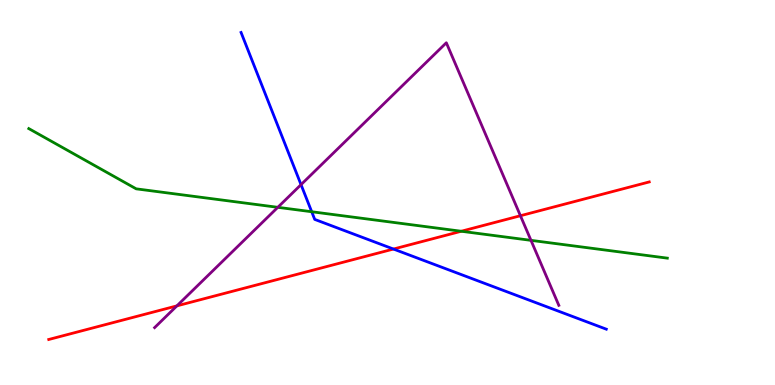[{'lines': ['blue', 'red'], 'intersections': [{'x': 5.08, 'y': 3.53}]}, {'lines': ['green', 'red'], 'intersections': [{'x': 5.95, 'y': 3.99}]}, {'lines': ['purple', 'red'], 'intersections': [{'x': 2.28, 'y': 2.06}, {'x': 6.72, 'y': 4.4}]}, {'lines': ['blue', 'green'], 'intersections': [{'x': 4.02, 'y': 4.5}]}, {'lines': ['blue', 'purple'], 'intersections': [{'x': 3.88, 'y': 5.2}]}, {'lines': ['green', 'purple'], 'intersections': [{'x': 3.58, 'y': 4.62}, {'x': 6.85, 'y': 3.76}]}]